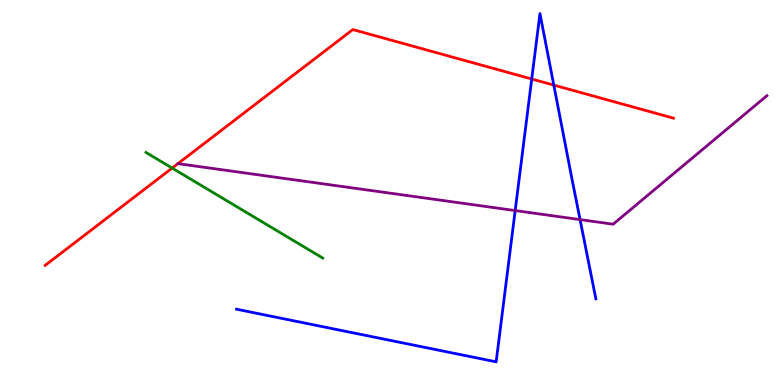[{'lines': ['blue', 'red'], 'intersections': [{'x': 6.86, 'y': 7.95}, {'x': 7.15, 'y': 7.79}]}, {'lines': ['green', 'red'], 'intersections': [{'x': 2.22, 'y': 5.63}]}, {'lines': ['purple', 'red'], 'intersections': []}, {'lines': ['blue', 'green'], 'intersections': []}, {'lines': ['blue', 'purple'], 'intersections': [{'x': 6.65, 'y': 4.53}, {'x': 7.48, 'y': 4.3}]}, {'lines': ['green', 'purple'], 'intersections': []}]